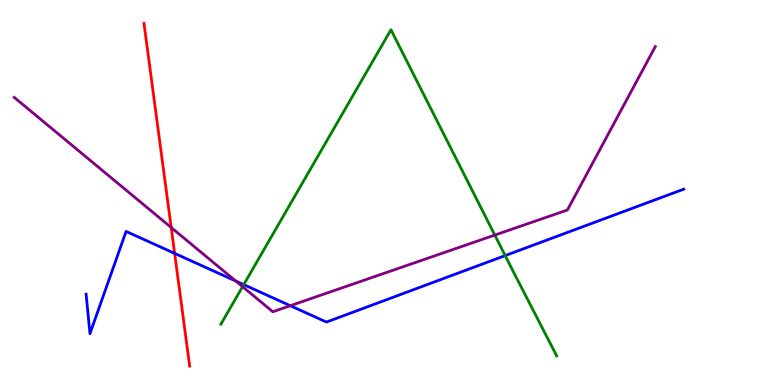[{'lines': ['blue', 'red'], 'intersections': [{'x': 2.25, 'y': 3.42}]}, {'lines': ['green', 'red'], 'intersections': []}, {'lines': ['purple', 'red'], 'intersections': [{'x': 2.21, 'y': 4.09}]}, {'lines': ['blue', 'green'], 'intersections': [{'x': 3.14, 'y': 2.61}, {'x': 6.52, 'y': 3.36}]}, {'lines': ['blue', 'purple'], 'intersections': [{'x': 3.04, 'y': 2.7}, {'x': 3.75, 'y': 2.06}]}, {'lines': ['green', 'purple'], 'intersections': [{'x': 3.13, 'y': 2.55}, {'x': 6.38, 'y': 3.89}]}]